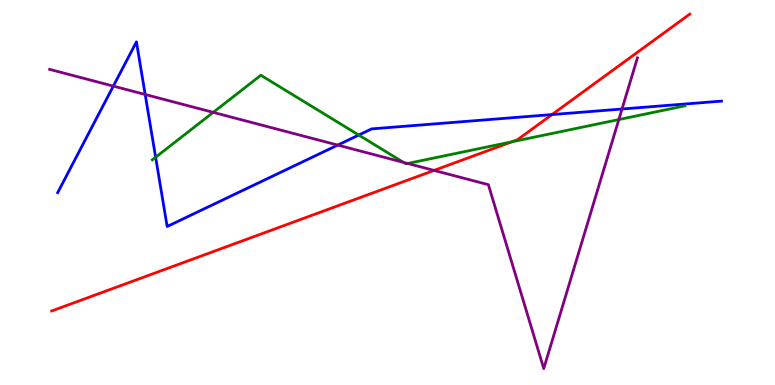[{'lines': ['blue', 'red'], 'intersections': [{'x': 7.12, 'y': 7.02}]}, {'lines': ['green', 'red'], 'intersections': [{'x': 6.6, 'y': 6.32}]}, {'lines': ['purple', 'red'], 'intersections': [{'x': 5.6, 'y': 5.57}]}, {'lines': ['blue', 'green'], 'intersections': [{'x': 2.01, 'y': 5.92}, {'x': 4.63, 'y': 6.49}]}, {'lines': ['blue', 'purple'], 'intersections': [{'x': 1.46, 'y': 7.76}, {'x': 1.87, 'y': 7.55}, {'x': 4.36, 'y': 6.23}, {'x': 8.03, 'y': 7.17}]}, {'lines': ['green', 'purple'], 'intersections': [{'x': 2.75, 'y': 7.08}, {'x': 5.21, 'y': 5.78}, {'x': 5.26, 'y': 5.75}, {'x': 7.98, 'y': 6.89}]}]